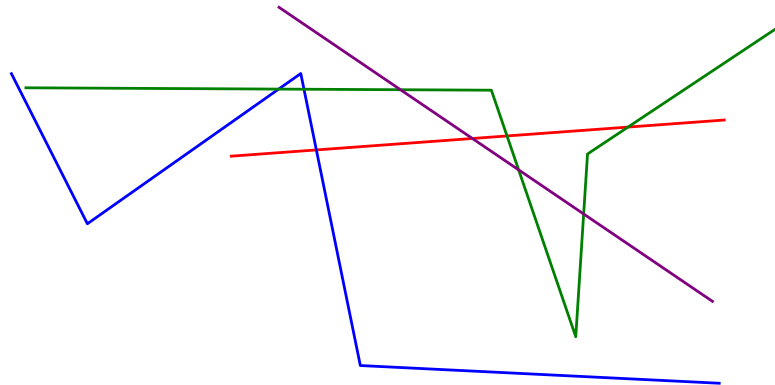[{'lines': ['blue', 'red'], 'intersections': [{'x': 4.08, 'y': 6.11}]}, {'lines': ['green', 'red'], 'intersections': [{'x': 6.54, 'y': 6.47}, {'x': 8.1, 'y': 6.7}]}, {'lines': ['purple', 'red'], 'intersections': [{'x': 6.1, 'y': 6.4}]}, {'lines': ['blue', 'green'], 'intersections': [{'x': 3.6, 'y': 7.69}, {'x': 3.92, 'y': 7.68}]}, {'lines': ['blue', 'purple'], 'intersections': []}, {'lines': ['green', 'purple'], 'intersections': [{'x': 5.17, 'y': 7.67}, {'x': 6.69, 'y': 5.59}, {'x': 7.53, 'y': 4.44}]}]